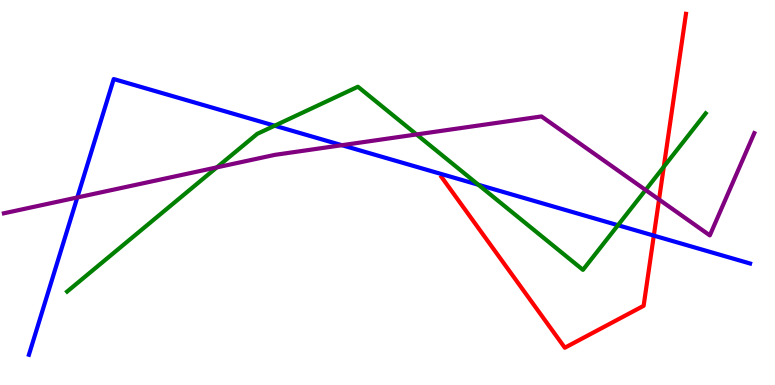[{'lines': ['blue', 'red'], 'intersections': [{'x': 8.44, 'y': 3.88}]}, {'lines': ['green', 'red'], 'intersections': [{'x': 8.57, 'y': 5.67}]}, {'lines': ['purple', 'red'], 'intersections': [{'x': 8.5, 'y': 4.82}]}, {'lines': ['blue', 'green'], 'intersections': [{'x': 3.54, 'y': 6.74}, {'x': 6.17, 'y': 5.2}, {'x': 7.97, 'y': 4.15}]}, {'lines': ['blue', 'purple'], 'intersections': [{'x': 0.997, 'y': 4.87}, {'x': 4.41, 'y': 6.23}]}, {'lines': ['green', 'purple'], 'intersections': [{'x': 2.8, 'y': 5.65}, {'x': 5.37, 'y': 6.51}, {'x': 8.33, 'y': 5.06}]}]